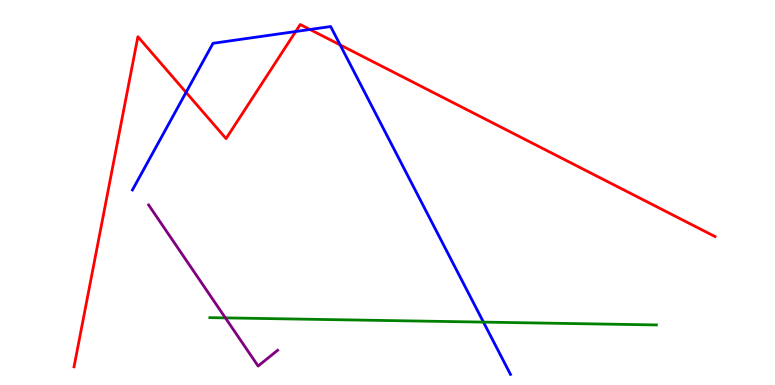[{'lines': ['blue', 'red'], 'intersections': [{'x': 2.4, 'y': 7.6}, {'x': 3.82, 'y': 9.18}, {'x': 4.0, 'y': 9.23}, {'x': 4.39, 'y': 8.83}]}, {'lines': ['green', 'red'], 'intersections': []}, {'lines': ['purple', 'red'], 'intersections': []}, {'lines': ['blue', 'green'], 'intersections': [{'x': 6.24, 'y': 1.63}]}, {'lines': ['blue', 'purple'], 'intersections': []}, {'lines': ['green', 'purple'], 'intersections': [{'x': 2.91, 'y': 1.74}]}]